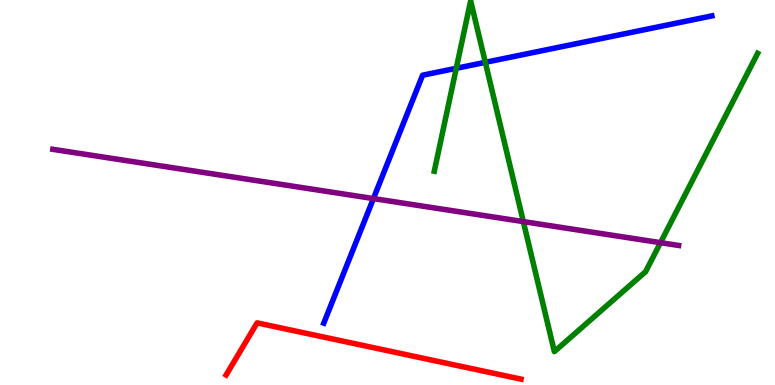[{'lines': ['blue', 'red'], 'intersections': []}, {'lines': ['green', 'red'], 'intersections': []}, {'lines': ['purple', 'red'], 'intersections': []}, {'lines': ['blue', 'green'], 'intersections': [{'x': 5.89, 'y': 8.23}, {'x': 6.26, 'y': 8.38}]}, {'lines': ['blue', 'purple'], 'intersections': [{'x': 4.82, 'y': 4.84}]}, {'lines': ['green', 'purple'], 'intersections': [{'x': 6.75, 'y': 4.24}, {'x': 8.52, 'y': 3.7}]}]